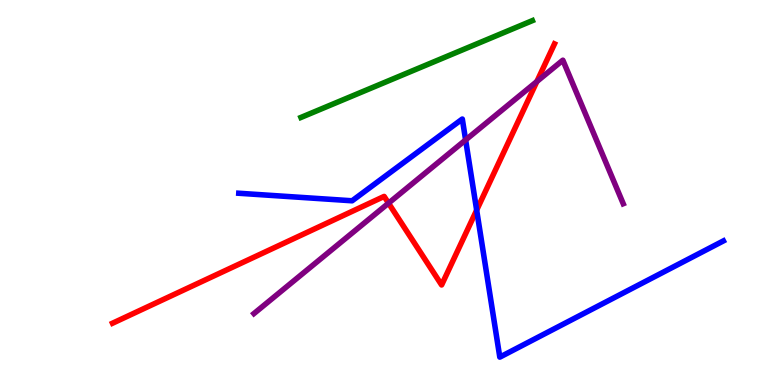[{'lines': ['blue', 'red'], 'intersections': [{'x': 6.15, 'y': 4.54}]}, {'lines': ['green', 'red'], 'intersections': []}, {'lines': ['purple', 'red'], 'intersections': [{'x': 5.01, 'y': 4.72}, {'x': 6.93, 'y': 7.88}]}, {'lines': ['blue', 'green'], 'intersections': []}, {'lines': ['blue', 'purple'], 'intersections': [{'x': 6.01, 'y': 6.36}]}, {'lines': ['green', 'purple'], 'intersections': []}]